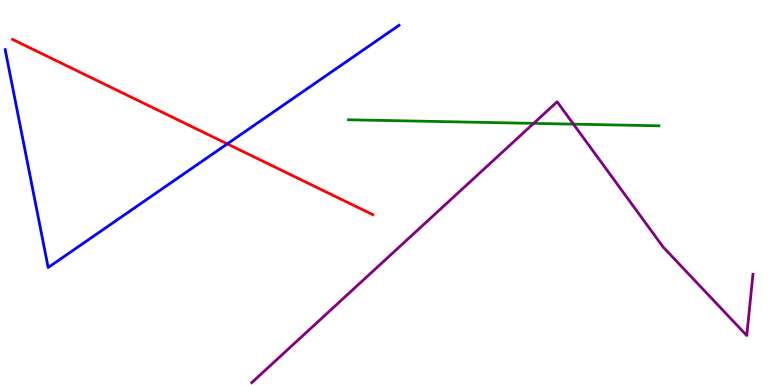[{'lines': ['blue', 'red'], 'intersections': [{'x': 2.93, 'y': 6.26}]}, {'lines': ['green', 'red'], 'intersections': []}, {'lines': ['purple', 'red'], 'intersections': []}, {'lines': ['blue', 'green'], 'intersections': []}, {'lines': ['blue', 'purple'], 'intersections': []}, {'lines': ['green', 'purple'], 'intersections': [{'x': 6.89, 'y': 6.8}, {'x': 7.4, 'y': 6.78}]}]